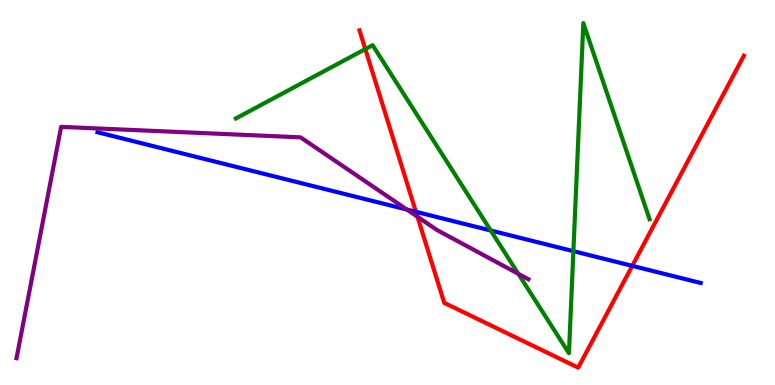[{'lines': ['blue', 'red'], 'intersections': [{'x': 5.37, 'y': 4.5}, {'x': 8.16, 'y': 3.09}]}, {'lines': ['green', 'red'], 'intersections': [{'x': 4.71, 'y': 8.72}]}, {'lines': ['purple', 'red'], 'intersections': [{'x': 5.39, 'y': 4.37}]}, {'lines': ['blue', 'green'], 'intersections': [{'x': 6.33, 'y': 4.01}, {'x': 7.4, 'y': 3.48}]}, {'lines': ['blue', 'purple'], 'intersections': [{'x': 5.25, 'y': 4.56}]}, {'lines': ['green', 'purple'], 'intersections': [{'x': 6.69, 'y': 2.89}]}]